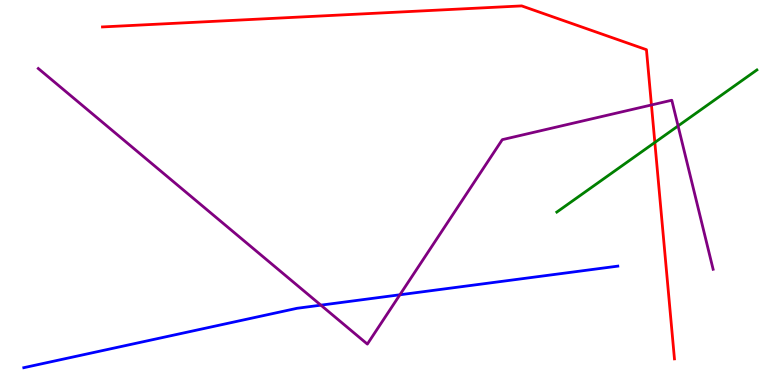[{'lines': ['blue', 'red'], 'intersections': []}, {'lines': ['green', 'red'], 'intersections': [{'x': 8.45, 'y': 6.3}]}, {'lines': ['purple', 'red'], 'intersections': [{'x': 8.41, 'y': 7.27}]}, {'lines': ['blue', 'green'], 'intersections': []}, {'lines': ['blue', 'purple'], 'intersections': [{'x': 4.14, 'y': 2.07}, {'x': 5.16, 'y': 2.34}]}, {'lines': ['green', 'purple'], 'intersections': [{'x': 8.75, 'y': 6.73}]}]